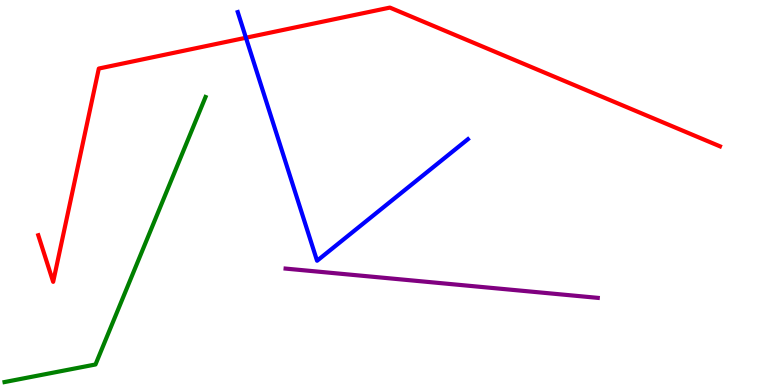[{'lines': ['blue', 'red'], 'intersections': [{'x': 3.17, 'y': 9.02}]}, {'lines': ['green', 'red'], 'intersections': []}, {'lines': ['purple', 'red'], 'intersections': []}, {'lines': ['blue', 'green'], 'intersections': []}, {'lines': ['blue', 'purple'], 'intersections': []}, {'lines': ['green', 'purple'], 'intersections': []}]